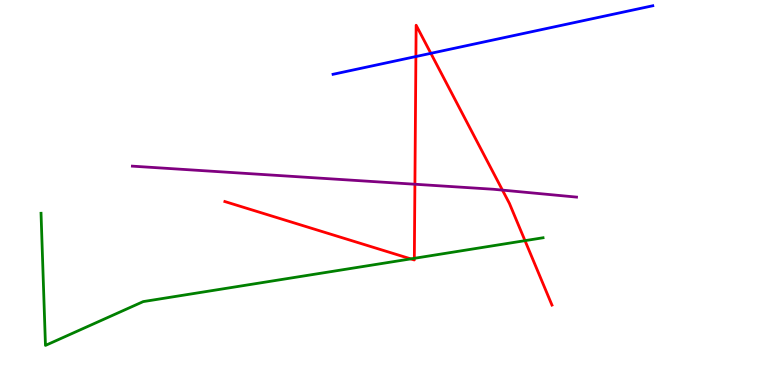[{'lines': ['blue', 'red'], 'intersections': [{'x': 5.37, 'y': 8.53}, {'x': 5.56, 'y': 8.61}]}, {'lines': ['green', 'red'], 'intersections': [{'x': 5.3, 'y': 3.28}, {'x': 5.35, 'y': 3.29}, {'x': 6.77, 'y': 3.75}]}, {'lines': ['purple', 'red'], 'intersections': [{'x': 5.35, 'y': 5.21}, {'x': 6.48, 'y': 5.06}]}, {'lines': ['blue', 'green'], 'intersections': []}, {'lines': ['blue', 'purple'], 'intersections': []}, {'lines': ['green', 'purple'], 'intersections': []}]